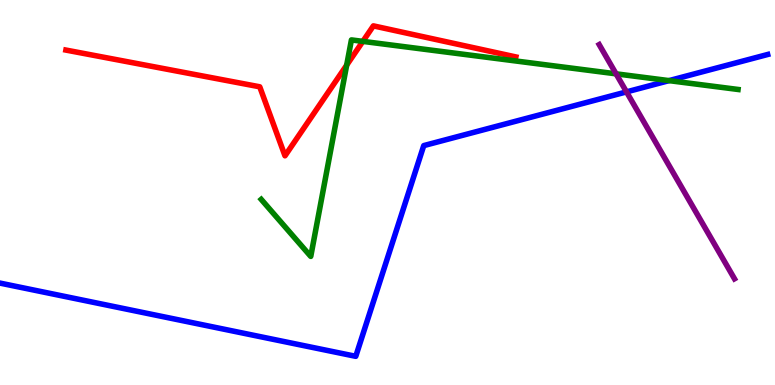[{'lines': ['blue', 'red'], 'intersections': []}, {'lines': ['green', 'red'], 'intersections': [{'x': 4.47, 'y': 8.31}, {'x': 4.68, 'y': 8.93}]}, {'lines': ['purple', 'red'], 'intersections': []}, {'lines': ['blue', 'green'], 'intersections': [{'x': 8.63, 'y': 7.91}]}, {'lines': ['blue', 'purple'], 'intersections': [{'x': 8.08, 'y': 7.61}]}, {'lines': ['green', 'purple'], 'intersections': [{'x': 7.95, 'y': 8.08}]}]